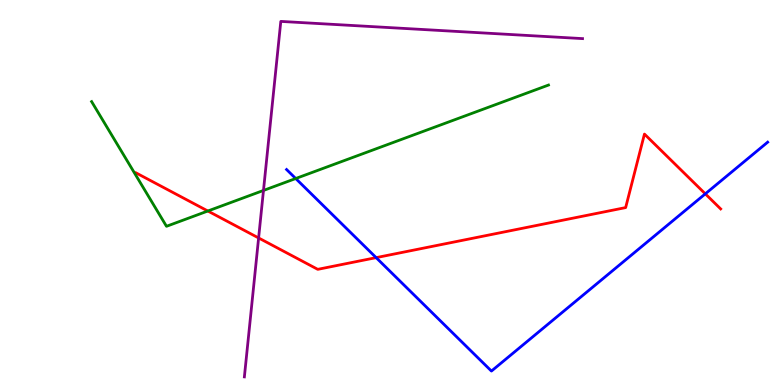[{'lines': ['blue', 'red'], 'intersections': [{'x': 4.85, 'y': 3.31}, {'x': 9.1, 'y': 4.97}]}, {'lines': ['green', 'red'], 'intersections': [{'x': 2.68, 'y': 4.52}]}, {'lines': ['purple', 'red'], 'intersections': [{'x': 3.34, 'y': 3.82}]}, {'lines': ['blue', 'green'], 'intersections': [{'x': 3.82, 'y': 5.36}]}, {'lines': ['blue', 'purple'], 'intersections': []}, {'lines': ['green', 'purple'], 'intersections': [{'x': 3.4, 'y': 5.05}]}]